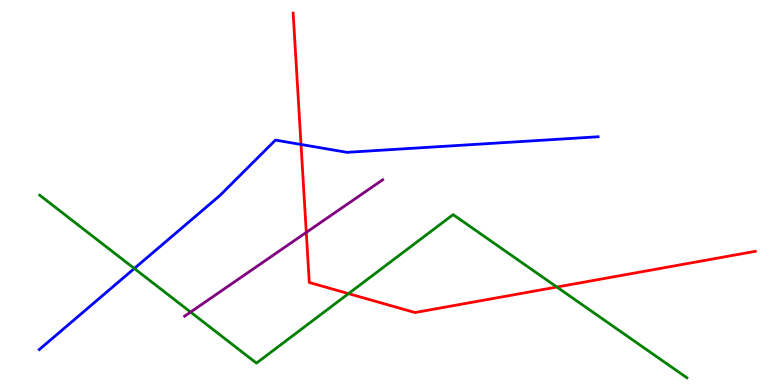[{'lines': ['blue', 'red'], 'intersections': [{'x': 3.88, 'y': 6.25}]}, {'lines': ['green', 'red'], 'intersections': [{'x': 4.5, 'y': 2.37}, {'x': 7.19, 'y': 2.54}]}, {'lines': ['purple', 'red'], 'intersections': [{'x': 3.95, 'y': 3.96}]}, {'lines': ['blue', 'green'], 'intersections': [{'x': 1.73, 'y': 3.03}]}, {'lines': ['blue', 'purple'], 'intersections': []}, {'lines': ['green', 'purple'], 'intersections': [{'x': 2.46, 'y': 1.89}]}]